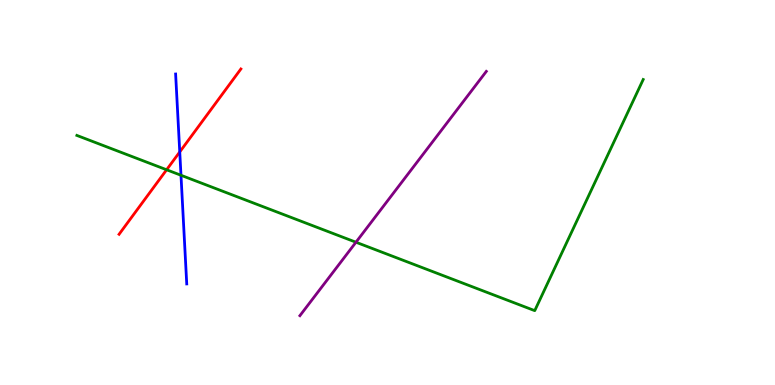[{'lines': ['blue', 'red'], 'intersections': [{'x': 2.32, 'y': 6.05}]}, {'lines': ['green', 'red'], 'intersections': [{'x': 2.15, 'y': 5.59}]}, {'lines': ['purple', 'red'], 'intersections': []}, {'lines': ['blue', 'green'], 'intersections': [{'x': 2.34, 'y': 5.45}]}, {'lines': ['blue', 'purple'], 'intersections': []}, {'lines': ['green', 'purple'], 'intersections': [{'x': 4.59, 'y': 3.71}]}]